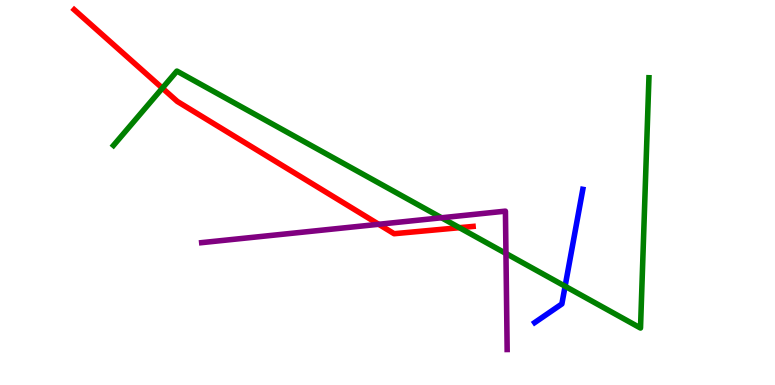[{'lines': ['blue', 'red'], 'intersections': []}, {'lines': ['green', 'red'], 'intersections': [{'x': 2.09, 'y': 7.71}, {'x': 5.93, 'y': 4.09}]}, {'lines': ['purple', 'red'], 'intersections': [{'x': 4.89, 'y': 4.17}]}, {'lines': ['blue', 'green'], 'intersections': [{'x': 7.29, 'y': 2.56}]}, {'lines': ['blue', 'purple'], 'intersections': []}, {'lines': ['green', 'purple'], 'intersections': [{'x': 5.7, 'y': 4.34}, {'x': 6.53, 'y': 3.42}]}]